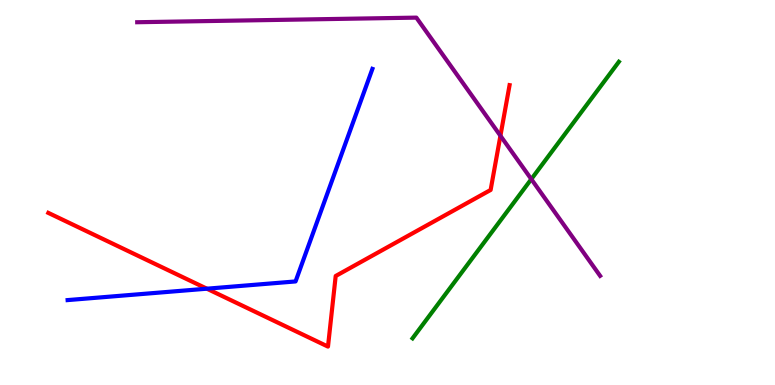[{'lines': ['blue', 'red'], 'intersections': [{'x': 2.67, 'y': 2.5}]}, {'lines': ['green', 'red'], 'intersections': []}, {'lines': ['purple', 'red'], 'intersections': [{'x': 6.46, 'y': 6.47}]}, {'lines': ['blue', 'green'], 'intersections': []}, {'lines': ['blue', 'purple'], 'intersections': []}, {'lines': ['green', 'purple'], 'intersections': [{'x': 6.86, 'y': 5.35}]}]